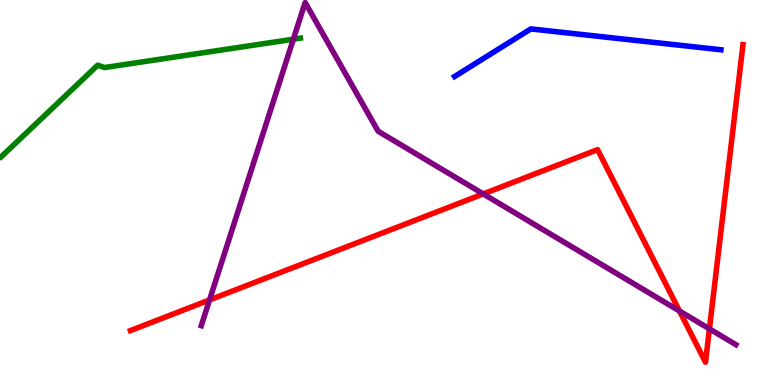[{'lines': ['blue', 'red'], 'intersections': []}, {'lines': ['green', 'red'], 'intersections': []}, {'lines': ['purple', 'red'], 'intersections': [{'x': 2.7, 'y': 2.21}, {'x': 6.24, 'y': 4.96}, {'x': 8.77, 'y': 1.92}, {'x': 9.15, 'y': 1.46}]}, {'lines': ['blue', 'green'], 'intersections': []}, {'lines': ['blue', 'purple'], 'intersections': []}, {'lines': ['green', 'purple'], 'intersections': [{'x': 3.79, 'y': 8.98}]}]